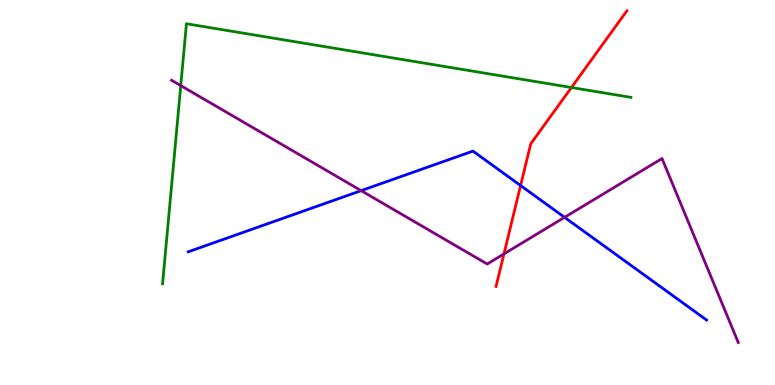[{'lines': ['blue', 'red'], 'intersections': [{'x': 6.72, 'y': 5.18}]}, {'lines': ['green', 'red'], 'intersections': [{'x': 7.37, 'y': 7.73}]}, {'lines': ['purple', 'red'], 'intersections': [{'x': 6.5, 'y': 3.4}]}, {'lines': ['blue', 'green'], 'intersections': []}, {'lines': ['blue', 'purple'], 'intersections': [{'x': 4.66, 'y': 5.05}, {'x': 7.28, 'y': 4.35}]}, {'lines': ['green', 'purple'], 'intersections': [{'x': 2.33, 'y': 7.78}]}]